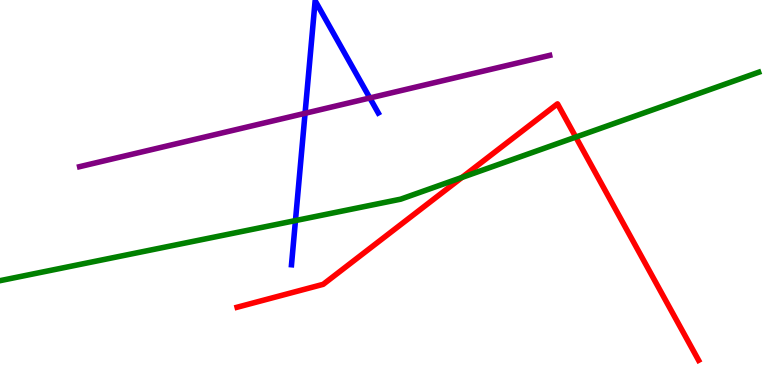[{'lines': ['blue', 'red'], 'intersections': []}, {'lines': ['green', 'red'], 'intersections': [{'x': 5.96, 'y': 5.39}, {'x': 7.43, 'y': 6.44}]}, {'lines': ['purple', 'red'], 'intersections': []}, {'lines': ['blue', 'green'], 'intersections': [{'x': 3.81, 'y': 4.27}]}, {'lines': ['blue', 'purple'], 'intersections': [{'x': 3.94, 'y': 7.06}, {'x': 4.77, 'y': 7.46}]}, {'lines': ['green', 'purple'], 'intersections': []}]